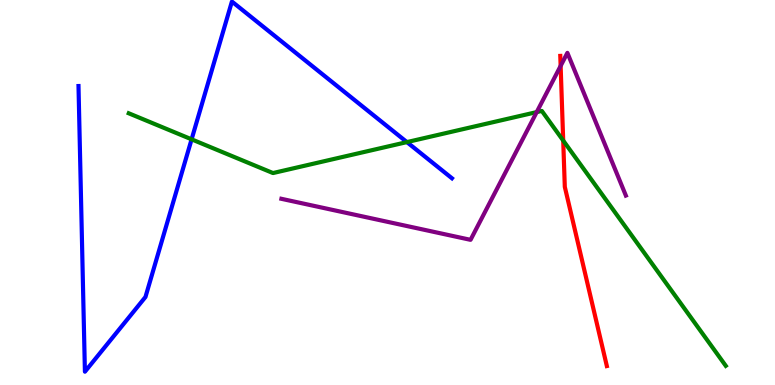[{'lines': ['blue', 'red'], 'intersections': []}, {'lines': ['green', 'red'], 'intersections': [{'x': 7.27, 'y': 6.35}]}, {'lines': ['purple', 'red'], 'intersections': [{'x': 7.23, 'y': 8.29}]}, {'lines': ['blue', 'green'], 'intersections': [{'x': 2.47, 'y': 6.38}, {'x': 5.25, 'y': 6.31}]}, {'lines': ['blue', 'purple'], 'intersections': []}, {'lines': ['green', 'purple'], 'intersections': [{'x': 6.93, 'y': 7.09}]}]